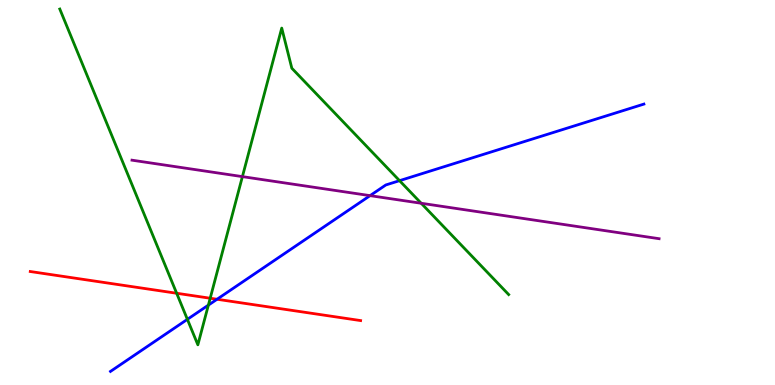[{'lines': ['blue', 'red'], 'intersections': [{'x': 2.8, 'y': 2.23}]}, {'lines': ['green', 'red'], 'intersections': [{'x': 2.28, 'y': 2.38}, {'x': 2.71, 'y': 2.25}]}, {'lines': ['purple', 'red'], 'intersections': []}, {'lines': ['blue', 'green'], 'intersections': [{'x': 2.42, 'y': 1.71}, {'x': 2.69, 'y': 2.07}, {'x': 5.16, 'y': 5.31}]}, {'lines': ['blue', 'purple'], 'intersections': [{'x': 4.77, 'y': 4.92}]}, {'lines': ['green', 'purple'], 'intersections': [{'x': 3.13, 'y': 5.41}, {'x': 5.43, 'y': 4.72}]}]